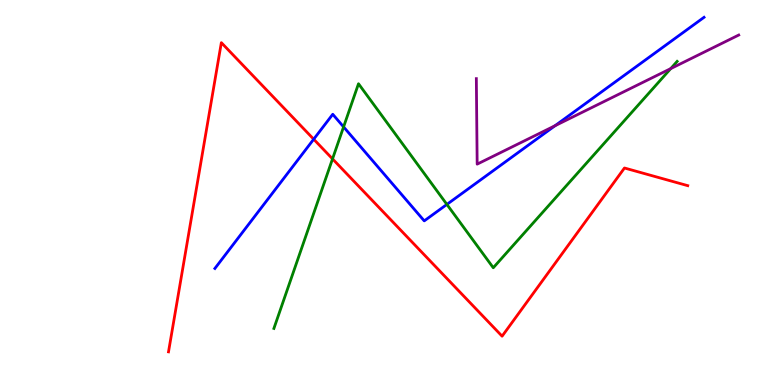[{'lines': ['blue', 'red'], 'intersections': [{'x': 4.05, 'y': 6.38}]}, {'lines': ['green', 'red'], 'intersections': [{'x': 4.29, 'y': 5.87}]}, {'lines': ['purple', 'red'], 'intersections': []}, {'lines': ['blue', 'green'], 'intersections': [{'x': 4.43, 'y': 6.7}, {'x': 5.77, 'y': 4.69}]}, {'lines': ['blue', 'purple'], 'intersections': [{'x': 7.16, 'y': 6.73}]}, {'lines': ['green', 'purple'], 'intersections': [{'x': 8.65, 'y': 8.22}]}]